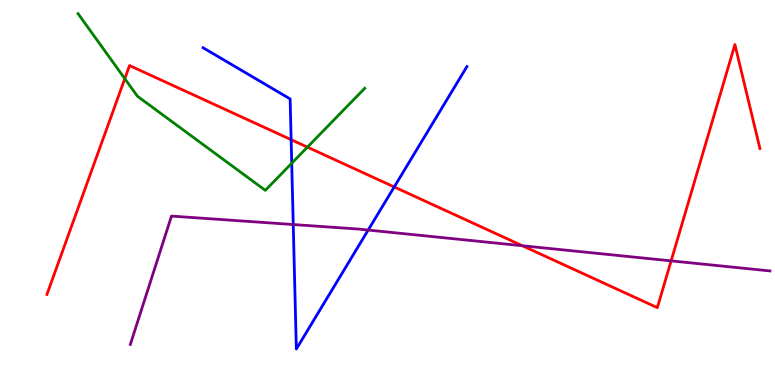[{'lines': ['blue', 'red'], 'intersections': [{'x': 3.76, 'y': 6.37}, {'x': 5.09, 'y': 5.14}]}, {'lines': ['green', 'red'], 'intersections': [{'x': 1.61, 'y': 7.96}, {'x': 3.97, 'y': 6.18}]}, {'lines': ['purple', 'red'], 'intersections': [{'x': 6.74, 'y': 3.62}, {'x': 8.66, 'y': 3.22}]}, {'lines': ['blue', 'green'], 'intersections': [{'x': 3.76, 'y': 5.76}]}, {'lines': ['blue', 'purple'], 'intersections': [{'x': 3.78, 'y': 4.17}, {'x': 4.75, 'y': 4.02}]}, {'lines': ['green', 'purple'], 'intersections': []}]